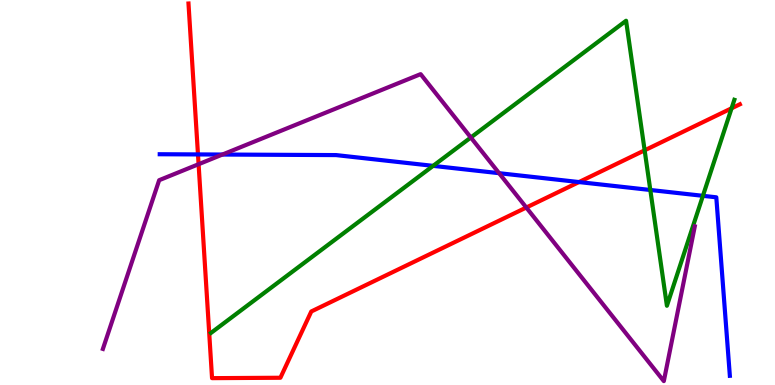[{'lines': ['blue', 'red'], 'intersections': [{'x': 2.55, 'y': 5.99}, {'x': 7.47, 'y': 5.27}]}, {'lines': ['green', 'red'], 'intersections': [{'x': 8.32, 'y': 6.1}, {'x': 9.44, 'y': 7.19}]}, {'lines': ['purple', 'red'], 'intersections': [{'x': 2.56, 'y': 5.73}, {'x': 6.79, 'y': 4.61}]}, {'lines': ['blue', 'green'], 'intersections': [{'x': 5.59, 'y': 5.69}, {'x': 8.39, 'y': 5.07}, {'x': 9.07, 'y': 4.91}]}, {'lines': ['blue', 'purple'], 'intersections': [{'x': 2.87, 'y': 5.99}, {'x': 6.44, 'y': 5.5}]}, {'lines': ['green', 'purple'], 'intersections': [{'x': 6.08, 'y': 6.43}]}]